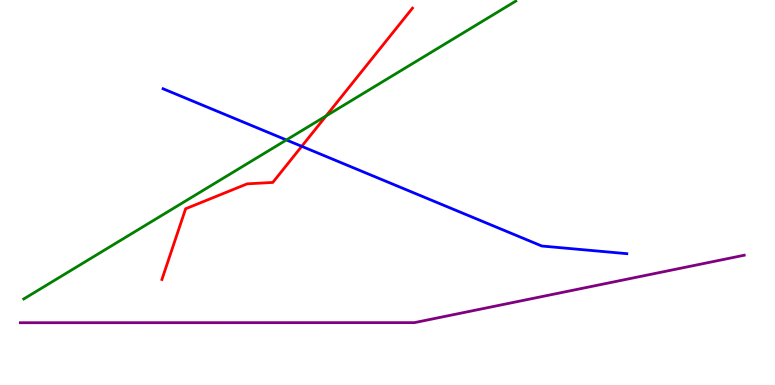[{'lines': ['blue', 'red'], 'intersections': [{'x': 3.89, 'y': 6.2}]}, {'lines': ['green', 'red'], 'intersections': [{'x': 4.21, 'y': 6.99}]}, {'lines': ['purple', 'red'], 'intersections': []}, {'lines': ['blue', 'green'], 'intersections': [{'x': 3.7, 'y': 6.36}]}, {'lines': ['blue', 'purple'], 'intersections': []}, {'lines': ['green', 'purple'], 'intersections': []}]